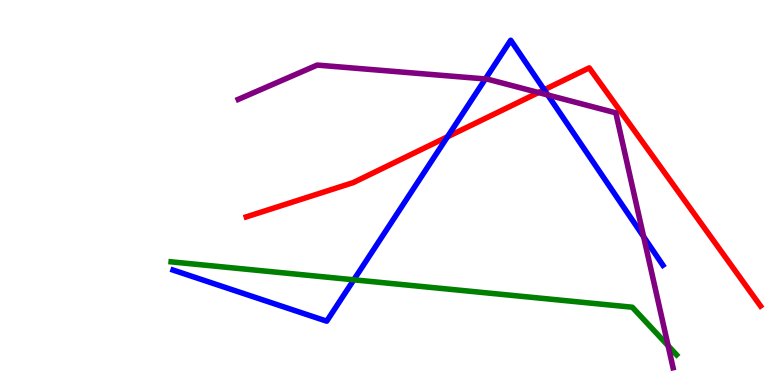[{'lines': ['blue', 'red'], 'intersections': [{'x': 5.77, 'y': 6.45}, {'x': 7.02, 'y': 7.67}]}, {'lines': ['green', 'red'], 'intersections': []}, {'lines': ['purple', 'red'], 'intersections': [{'x': 6.95, 'y': 7.6}]}, {'lines': ['blue', 'green'], 'intersections': [{'x': 4.57, 'y': 2.73}]}, {'lines': ['blue', 'purple'], 'intersections': [{'x': 6.26, 'y': 7.95}, {'x': 7.07, 'y': 7.53}, {'x': 8.3, 'y': 3.85}]}, {'lines': ['green', 'purple'], 'intersections': [{'x': 8.62, 'y': 1.02}]}]